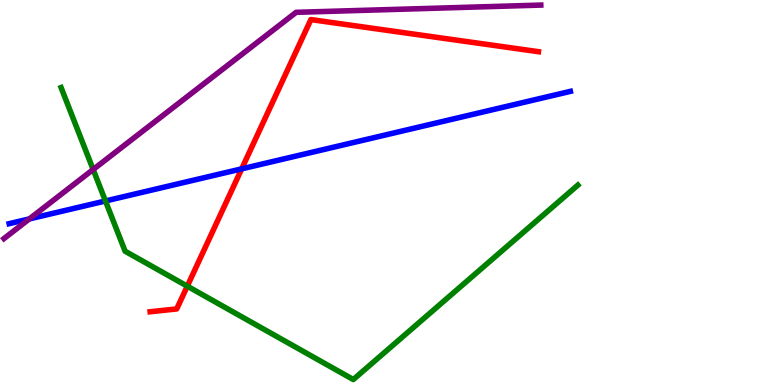[{'lines': ['blue', 'red'], 'intersections': [{'x': 3.12, 'y': 5.61}]}, {'lines': ['green', 'red'], 'intersections': [{'x': 2.42, 'y': 2.57}]}, {'lines': ['purple', 'red'], 'intersections': []}, {'lines': ['blue', 'green'], 'intersections': [{'x': 1.36, 'y': 4.78}]}, {'lines': ['blue', 'purple'], 'intersections': [{'x': 0.379, 'y': 4.31}]}, {'lines': ['green', 'purple'], 'intersections': [{'x': 1.2, 'y': 5.6}]}]